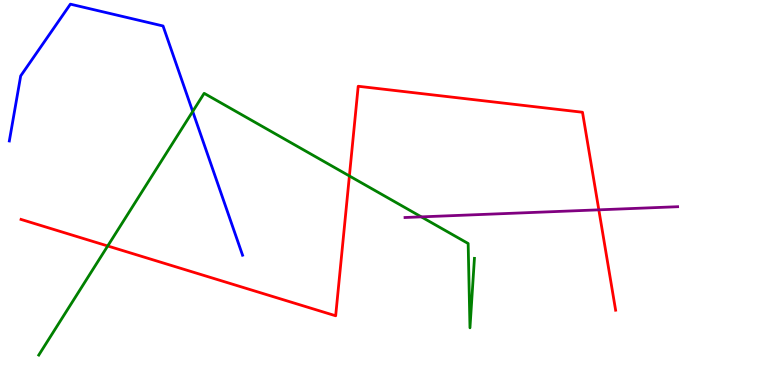[{'lines': ['blue', 'red'], 'intersections': []}, {'lines': ['green', 'red'], 'intersections': [{'x': 1.39, 'y': 3.61}, {'x': 4.51, 'y': 5.43}]}, {'lines': ['purple', 'red'], 'intersections': [{'x': 7.73, 'y': 4.55}]}, {'lines': ['blue', 'green'], 'intersections': [{'x': 2.49, 'y': 7.1}]}, {'lines': ['blue', 'purple'], 'intersections': []}, {'lines': ['green', 'purple'], 'intersections': [{'x': 5.44, 'y': 4.37}]}]